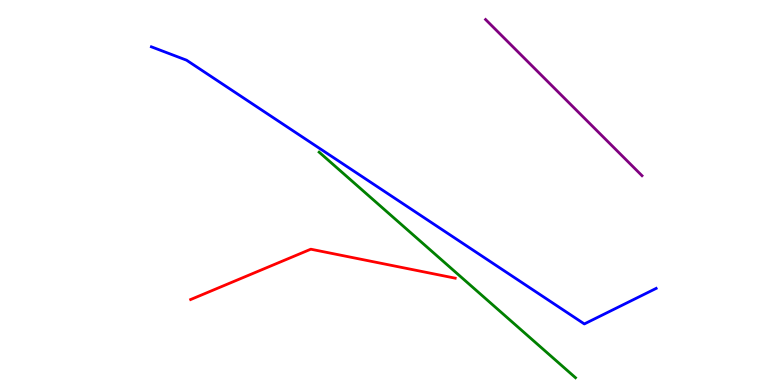[{'lines': ['blue', 'red'], 'intersections': []}, {'lines': ['green', 'red'], 'intersections': []}, {'lines': ['purple', 'red'], 'intersections': []}, {'lines': ['blue', 'green'], 'intersections': []}, {'lines': ['blue', 'purple'], 'intersections': []}, {'lines': ['green', 'purple'], 'intersections': []}]